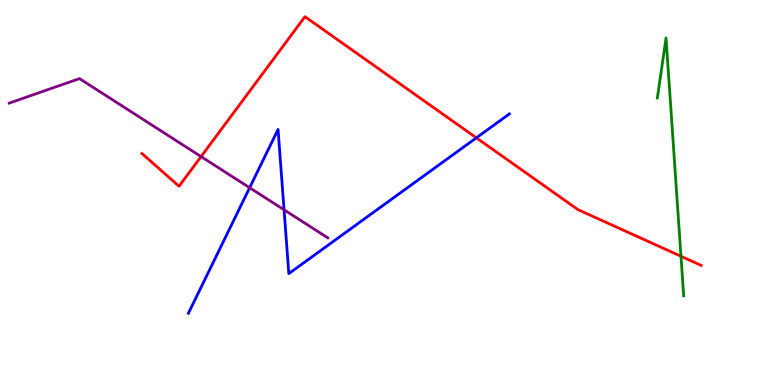[{'lines': ['blue', 'red'], 'intersections': [{'x': 6.15, 'y': 6.42}]}, {'lines': ['green', 'red'], 'intersections': [{'x': 8.79, 'y': 3.34}]}, {'lines': ['purple', 'red'], 'intersections': [{'x': 2.59, 'y': 5.93}]}, {'lines': ['blue', 'green'], 'intersections': []}, {'lines': ['blue', 'purple'], 'intersections': [{'x': 3.22, 'y': 5.12}, {'x': 3.67, 'y': 4.55}]}, {'lines': ['green', 'purple'], 'intersections': []}]